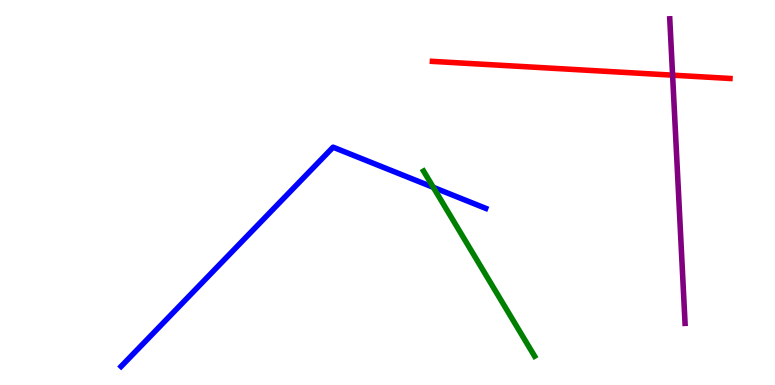[{'lines': ['blue', 'red'], 'intersections': []}, {'lines': ['green', 'red'], 'intersections': []}, {'lines': ['purple', 'red'], 'intersections': [{'x': 8.68, 'y': 8.05}]}, {'lines': ['blue', 'green'], 'intersections': [{'x': 5.59, 'y': 5.13}]}, {'lines': ['blue', 'purple'], 'intersections': []}, {'lines': ['green', 'purple'], 'intersections': []}]